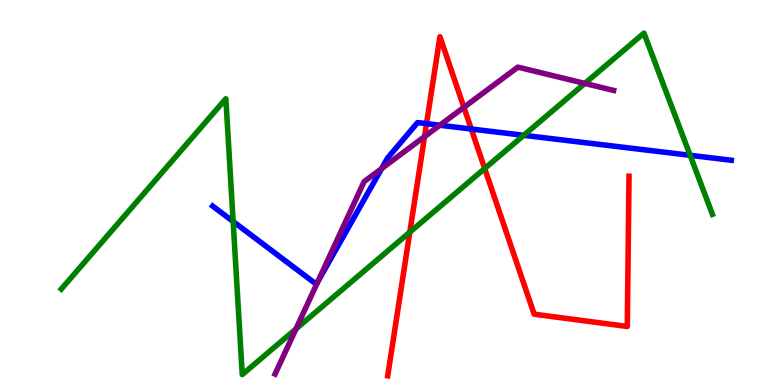[{'lines': ['blue', 'red'], 'intersections': [{'x': 5.5, 'y': 6.79}, {'x': 6.08, 'y': 6.65}]}, {'lines': ['green', 'red'], 'intersections': [{'x': 5.29, 'y': 3.97}, {'x': 6.25, 'y': 5.62}]}, {'lines': ['purple', 'red'], 'intersections': [{'x': 5.48, 'y': 6.45}, {'x': 5.99, 'y': 7.21}]}, {'lines': ['blue', 'green'], 'intersections': [{'x': 3.01, 'y': 4.25}, {'x': 6.76, 'y': 6.49}, {'x': 8.9, 'y': 5.97}]}, {'lines': ['blue', 'purple'], 'intersections': [{'x': 4.1, 'y': 2.68}, {'x': 4.92, 'y': 5.62}, {'x': 5.68, 'y': 6.75}]}, {'lines': ['green', 'purple'], 'intersections': [{'x': 3.82, 'y': 1.46}, {'x': 7.55, 'y': 7.83}]}]